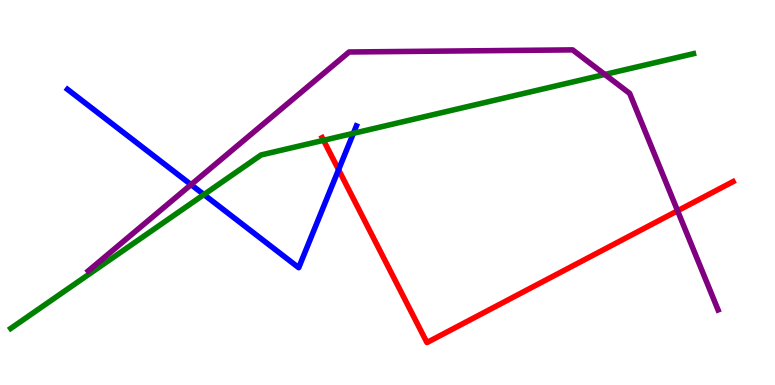[{'lines': ['blue', 'red'], 'intersections': [{'x': 4.37, 'y': 5.59}]}, {'lines': ['green', 'red'], 'intersections': [{'x': 4.17, 'y': 6.36}]}, {'lines': ['purple', 'red'], 'intersections': [{'x': 8.74, 'y': 4.52}]}, {'lines': ['blue', 'green'], 'intersections': [{'x': 2.63, 'y': 4.95}, {'x': 4.56, 'y': 6.54}]}, {'lines': ['blue', 'purple'], 'intersections': [{'x': 2.47, 'y': 5.2}]}, {'lines': ['green', 'purple'], 'intersections': [{'x': 7.8, 'y': 8.07}]}]